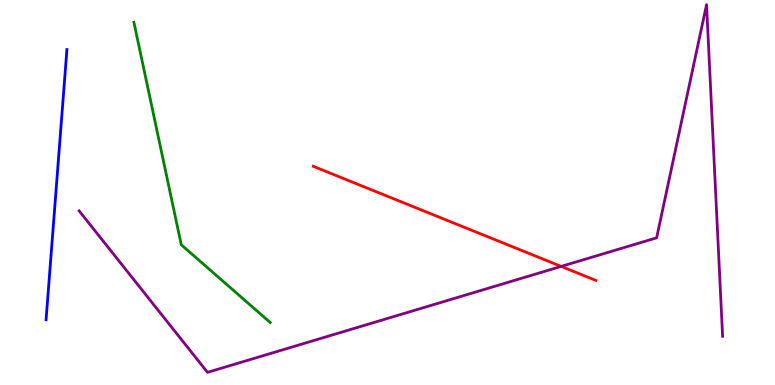[{'lines': ['blue', 'red'], 'intersections': []}, {'lines': ['green', 'red'], 'intersections': []}, {'lines': ['purple', 'red'], 'intersections': [{'x': 7.24, 'y': 3.08}]}, {'lines': ['blue', 'green'], 'intersections': []}, {'lines': ['blue', 'purple'], 'intersections': []}, {'lines': ['green', 'purple'], 'intersections': []}]